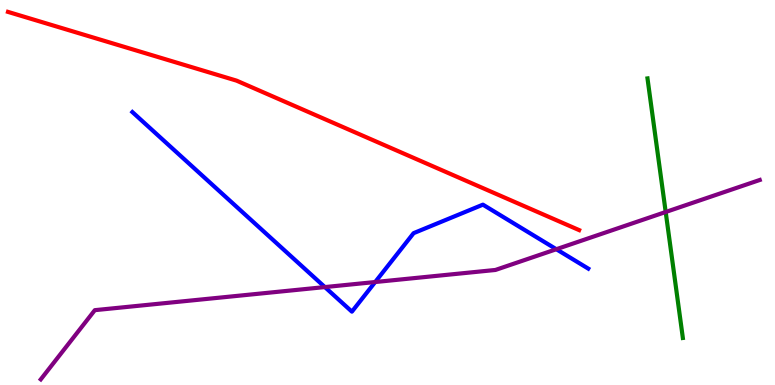[{'lines': ['blue', 'red'], 'intersections': []}, {'lines': ['green', 'red'], 'intersections': []}, {'lines': ['purple', 'red'], 'intersections': []}, {'lines': ['blue', 'green'], 'intersections': []}, {'lines': ['blue', 'purple'], 'intersections': [{'x': 4.19, 'y': 2.54}, {'x': 4.84, 'y': 2.67}, {'x': 7.18, 'y': 3.53}]}, {'lines': ['green', 'purple'], 'intersections': [{'x': 8.59, 'y': 4.49}]}]